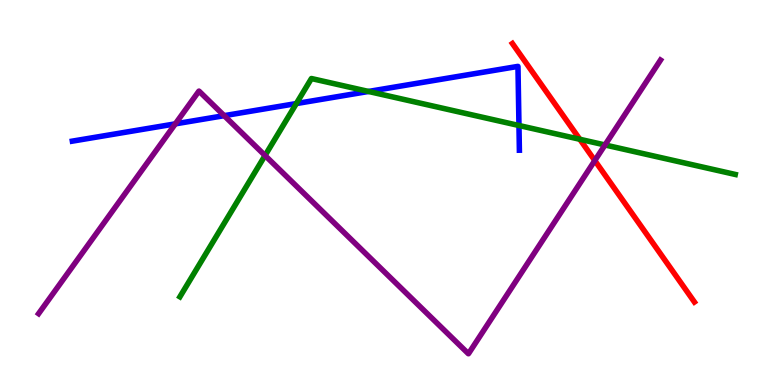[{'lines': ['blue', 'red'], 'intersections': []}, {'lines': ['green', 'red'], 'intersections': [{'x': 7.48, 'y': 6.38}]}, {'lines': ['purple', 'red'], 'intersections': [{'x': 7.67, 'y': 5.83}]}, {'lines': ['blue', 'green'], 'intersections': [{'x': 3.82, 'y': 7.31}, {'x': 4.75, 'y': 7.62}, {'x': 6.7, 'y': 6.74}]}, {'lines': ['blue', 'purple'], 'intersections': [{'x': 2.26, 'y': 6.78}, {'x': 2.89, 'y': 7.0}]}, {'lines': ['green', 'purple'], 'intersections': [{'x': 3.42, 'y': 5.96}, {'x': 7.81, 'y': 6.23}]}]